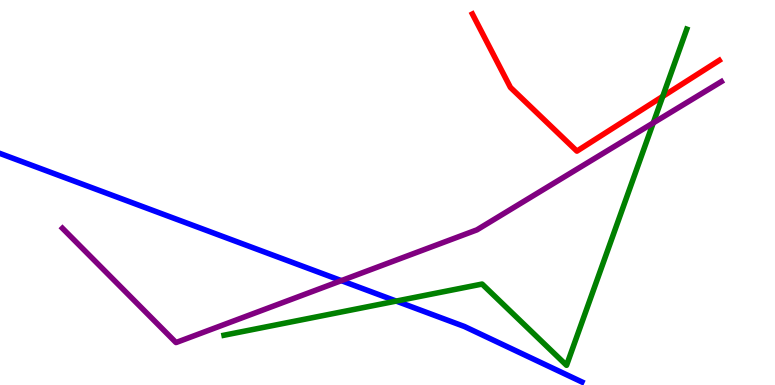[{'lines': ['blue', 'red'], 'intersections': []}, {'lines': ['green', 'red'], 'intersections': [{'x': 8.55, 'y': 7.5}]}, {'lines': ['purple', 'red'], 'intersections': []}, {'lines': ['blue', 'green'], 'intersections': [{'x': 5.11, 'y': 2.18}]}, {'lines': ['blue', 'purple'], 'intersections': [{'x': 4.4, 'y': 2.71}]}, {'lines': ['green', 'purple'], 'intersections': [{'x': 8.43, 'y': 6.81}]}]